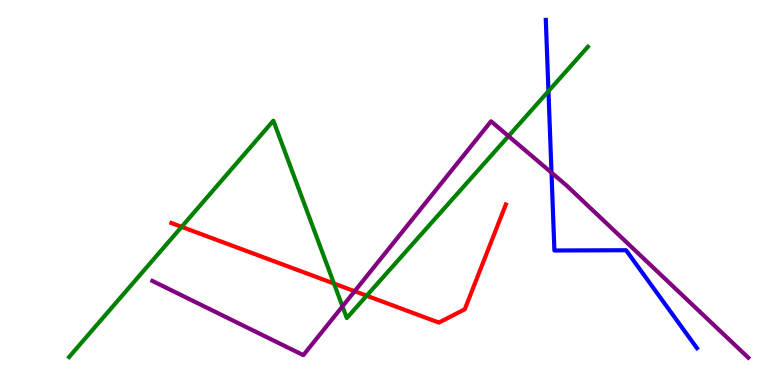[{'lines': ['blue', 'red'], 'intersections': []}, {'lines': ['green', 'red'], 'intersections': [{'x': 2.34, 'y': 4.11}, {'x': 4.31, 'y': 2.64}, {'x': 4.73, 'y': 2.32}]}, {'lines': ['purple', 'red'], 'intersections': [{'x': 4.58, 'y': 2.44}]}, {'lines': ['blue', 'green'], 'intersections': [{'x': 7.08, 'y': 7.63}]}, {'lines': ['blue', 'purple'], 'intersections': [{'x': 7.12, 'y': 5.51}]}, {'lines': ['green', 'purple'], 'intersections': [{'x': 4.42, 'y': 2.04}, {'x': 6.56, 'y': 6.46}]}]